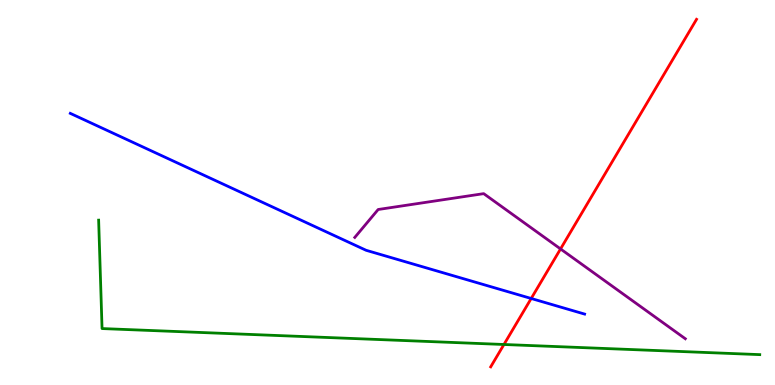[{'lines': ['blue', 'red'], 'intersections': [{'x': 6.85, 'y': 2.25}]}, {'lines': ['green', 'red'], 'intersections': [{'x': 6.5, 'y': 1.05}]}, {'lines': ['purple', 'red'], 'intersections': [{'x': 7.23, 'y': 3.53}]}, {'lines': ['blue', 'green'], 'intersections': []}, {'lines': ['blue', 'purple'], 'intersections': []}, {'lines': ['green', 'purple'], 'intersections': []}]